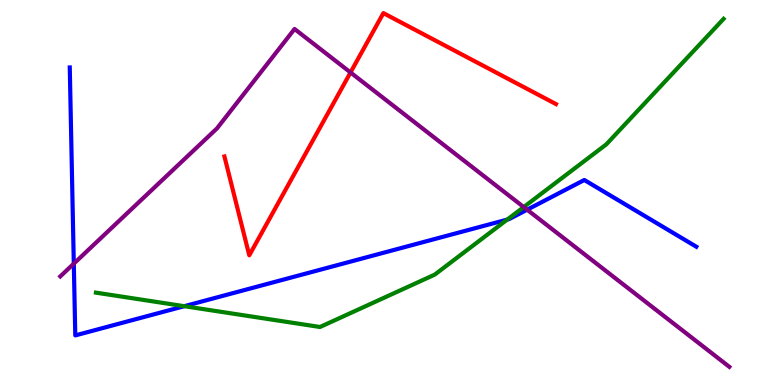[{'lines': ['blue', 'red'], 'intersections': []}, {'lines': ['green', 'red'], 'intersections': []}, {'lines': ['purple', 'red'], 'intersections': [{'x': 4.52, 'y': 8.12}]}, {'lines': ['blue', 'green'], 'intersections': [{'x': 2.38, 'y': 2.05}, {'x': 6.55, 'y': 4.3}]}, {'lines': ['blue', 'purple'], 'intersections': [{'x': 0.952, 'y': 3.15}, {'x': 6.8, 'y': 4.55}]}, {'lines': ['green', 'purple'], 'intersections': [{'x': 6.76, 'y': 4.62}]}]